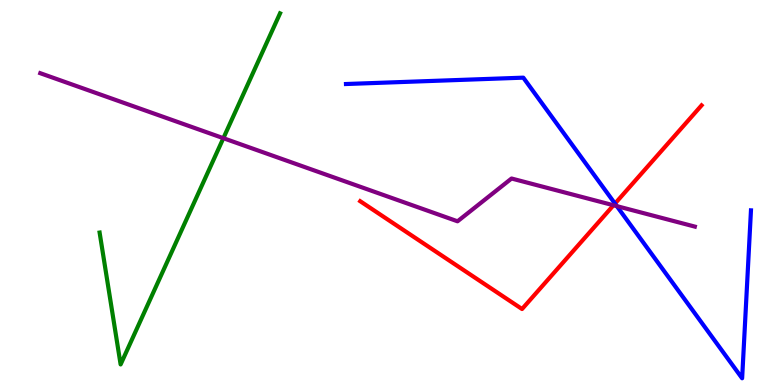[{'lines': ['blue', 'red'], 'intersections': [{'x': 7.94, 'y': 4.71}]}, {'lines': ['green', 'red'], 'intersections': []}, {'lines': ['purple', 'red'], 'intersections': [{'x': 7.92, 'y': 4.67}]}, {'lines': ['blue', 'green'], 'intersections': []}, {'lines': ['blue', 'purple'], 'intersections': [{'x': 7.96, 'y': 4.65}]}, {'lines': ['green', 'purple'], 'intersections': [{'x': 2.88, 'y': 6.41}]}]